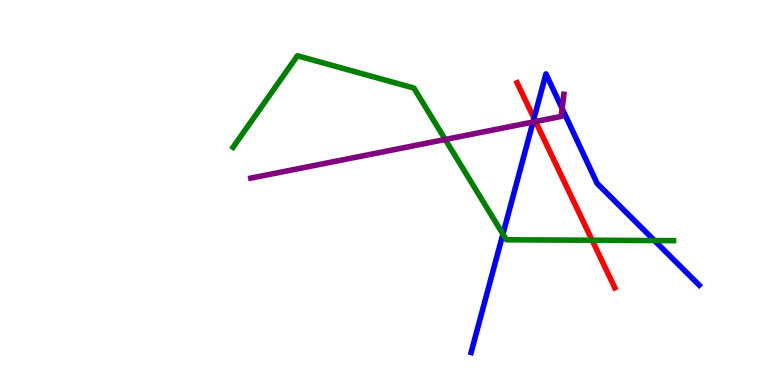[{'lines': ['blue', 'red'], 'intersections': [{'x': 6.89, 'y': 6.93}]}, {'lines': ['green', 'red'], 'intersections': [{'x': 7.64, 'y': 3.76}]}, {'lines': ['purple', 'red'], 'intersections': [{'x': 6.91, 'y': 6.84}]}, {'lines': ['blue', 'green'], 'intersections': [{'x': 6.49, 'y': 3.92}, {'x': 8.44, 'y': 3.75}]}, {'lines': ['blue', 'purple'], 'intersections': [{'x': 6.88, 'y': 6.83}, {'x': 7.25, 'y': 7.18}]}, {'lines': ['green', 'purple'], 'intersections': [{'x': 5.74, 'y': 6.38}]}]